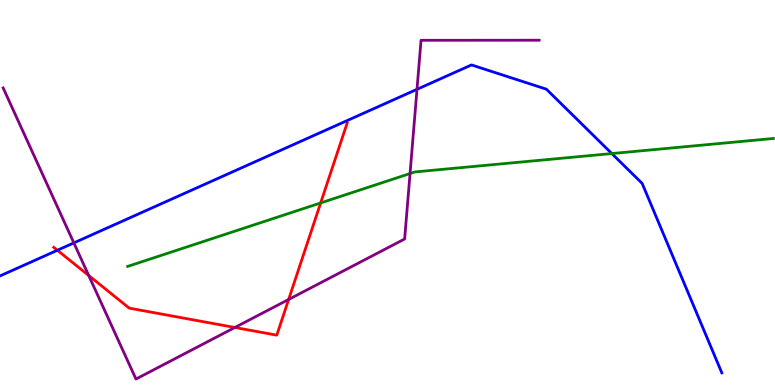[{'lines': ['blue', 'red'], 'intersections': [{'x': 0.74, 'y': 3.5}]}, {'lines': ['green', 'red'], 'intersections': [{'x': 4.14, 'y': 4.73}]}, {'lines': ['purple', 'red'], 'intersections': [{'x': 1.14, 'y': 2.84}, {'x': 3.03, 'y': 1.49}, {'x': 3.72, 'y': 2.22}]}, {'lines': ['blue', 'green'], 'intersections': [{'x': 7.89, 'y': 6.01}]}, {'lines': ['blue', 'purple'], 'intersections': [{'x': 0.953, 'y': 3.69}, {'x': 5.38, 'y': 7.68}]}, {'lines': ['green', 'purple'], 'intersections': [{'x': 5.29, 'y': 5.49}]}]